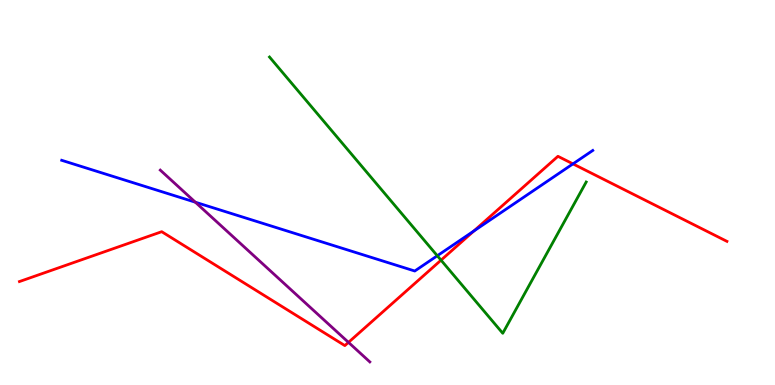[{'lines': ['blue', 'red'], 'intersections': [{'x': 6.11, 'y': 4.0}, {'x': 7.39, 'y': 5.74}]}, {'lines': ['green', 'red'], 'intersections': [{'x': 5.69, 'y': 3.24}]}, {'lines': ['purple', 'red'], 'intersections': [{'x': 4.5, 'y': 1.11}]}, {'lines': ['blue', 'green'], 'intersections': [{'x': 5.64, 'y': 3.36}]}, {'lines': ['blue', 'purple'], 'intersections': [{'x': 2.52, 'y': 4.75}]}, {'lines': ['green', 'purple'], 'intersections': []}]